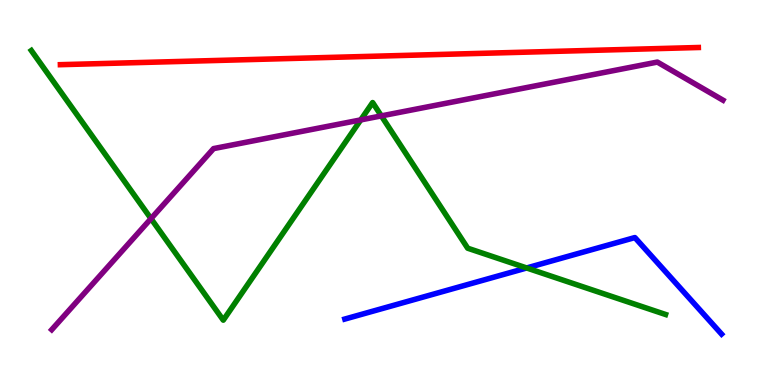[{'lines': ['blue', 'red'], 'intersections': []}, {'lines': ['green', 'red'], 'intersections': []}, {'lines': ['purple', 'red'], 'intersections': []}, {'lines': ['blue', 'green'], 'intersections': [{'x': 6.8, 'y': 3.04}]}, {'lines': ['blue', 'purple'], 'intersections': []}, {'lines': ['green', 'purple'], 'intersections': [{'x': 1.95, 'y': 4.32}, {'x': 4.65, 'y': 6.89}, {'x': 4.92, 'y': 6.99}]}]